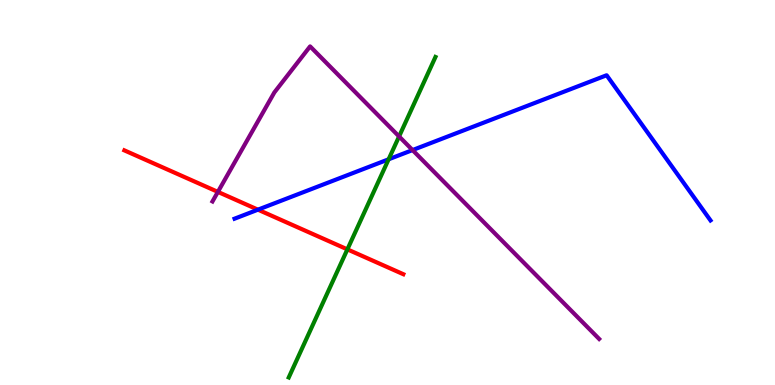[{'lines': ['blue', 'red'], 'intersections': [{'x': 3.33, 'y': 4.55}]}, {'lines': ['green', 'red'], 'intersections': [{'x': 4.48, 'y': 3.52}]}, {'lines': ['purple', 'red'], 'intersections': [{'x': 2.81, 'y': 5.02}]}, {'lines': ['blue', 'green'], 'intersections': [{'x': 5.01, 'y': 5.86}]}, {'lines': ['blue', 'purple'], 'intersections': [{'x': 5.32, 'y': 6.1}]}, {'lines': ['green', 'purple'], 'intersections': [{'x': 5.15, 'y': 6.46}]}]